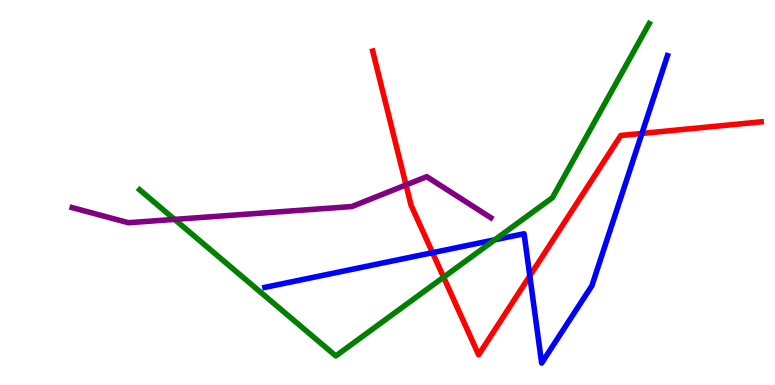[{'lines': ['blue', 'red'], 'intersections': [{'x': 5.58, 'y': 3.44}, {'x': 6.84, 'y': 2.84}, {'x': 8.28, 'y': 6.53}]}, {'lines': ['green', 'red'], 'intersections': [{'x': 5.72, 'y': 2.8}]}, {'lines': ['purple', 'red'], 'intersections': [{'x': 5.24, 'y': 5.2}]}, {'lines': ['blue', 'green'], 'intersections': [{'x': 6.38, 'y': 3.77}]}, {'lines': ['blue', 'purple'], 'intersections': []}, {'lines': ['green', 'purple'], 'intersections': [{'x': 2.25, 'y': 4.3}]}]